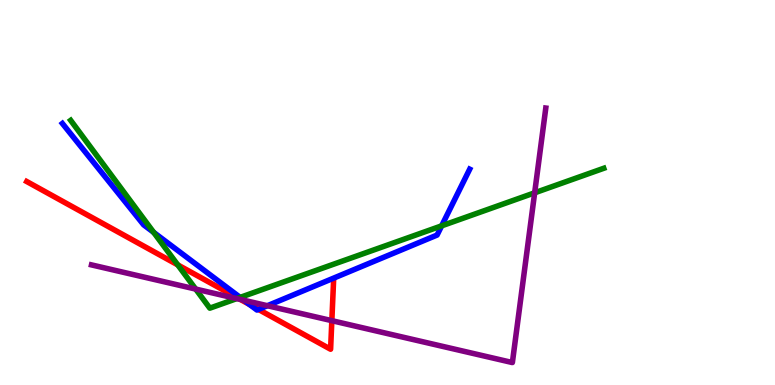[{'lines': ['blue', 'red'], 'intersections': [{'x': 3.22, 'y': 2.09}, {'x': 3.34, 'y': 1.96}]}, {'lines': ['green', 'red'], 'intersections': [{'x': 2.29, 'y': 3.12}, {'x': 3.07, 'y': 2.26}]}, {'lines': ['purple', 'red'], 'intersections': [{'x': 3.1, 'y': 2.22}, {'x': 4.28, 'y': 1.67}]}, {'lines': ['blue', 'green'], 'intersections': [{'x': 1.98, 'y': 3.96}, {'x': 3.1, 'y': 2.28}, {'x': 5.7, 'y': 4.13}]}, {'lines': ['blue', 'purple'], 'intersections': [{'x': 3.15, 'y': 2.2}, {'x': 3.45, 'y': 2.06}]}, {'lines': ['green', 'purple'], 'intersections': [{'x': 2.52, 'y': 2.49}, {'x': 3.05, 'y': 2.24}, {'x': 6.9, 'y': 4.99}]}]